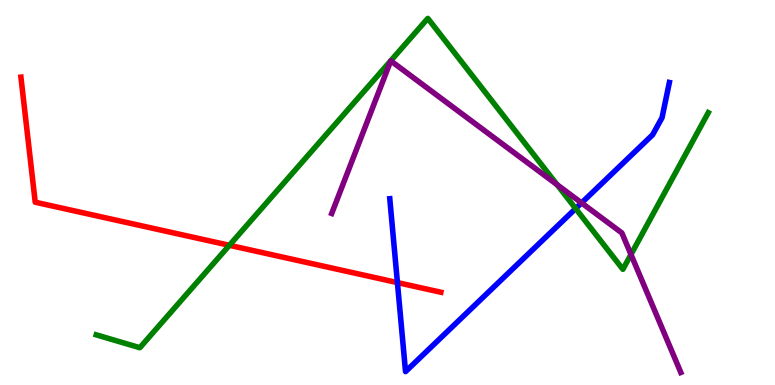[{'lines': ['blue', 'red'], 'intersections': [{'x': 5.13, 'y': 2.66}]}, {'lines': ['green', 'red'], 'intersections': [{'x': 2.96, 'y': 3.63}]}, {'lines': ['purple', 'red'], 'intersections': []}, {'lines': ['blue', 'green'], 'intersections': [{'x': 7.43, 'y': 4.58}]}, {'lines': ['blue', 'purple'], 'intersections': [{'x': 7.5, 'y': 4.73}]}, {'lines': ['green', 'purple'], 'intersections': [{'x': 7.19, 'y': 5.2}, {'x': 8.14, 'y': 3.39}]}]